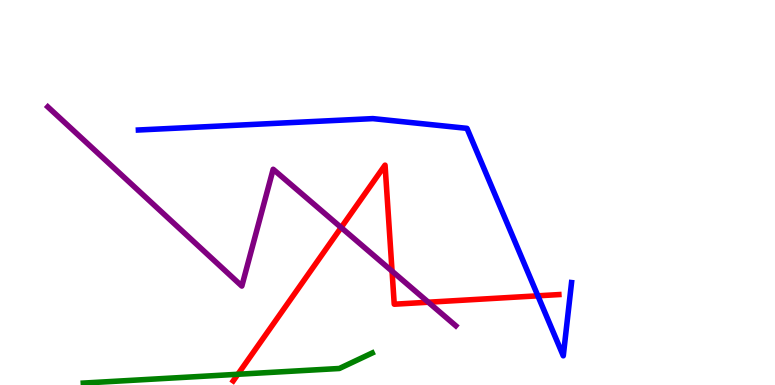[{'lines': ['blue', 'red'], 'intersections': [{'x': 6.94, 'y': 2.32}]}, {'lines': ['green', 'red'], 'intersections': [{'x': 3.07, 'y': 0.279}]}, {'lines': ['purple', 'red'], 'intersections': [{'x': 4.4, 'y': 4.09}, {'x': 5.06, 'y': 2.96}, {'x': 5.53, 'y': 2.15}]}, {'lines': ['blue', 'green'], 'intersections': []}, {'lines': ['blue', 'purple'], 'intersections': []}, {'lines': ['green', 'purple'], 'intersections': []}]